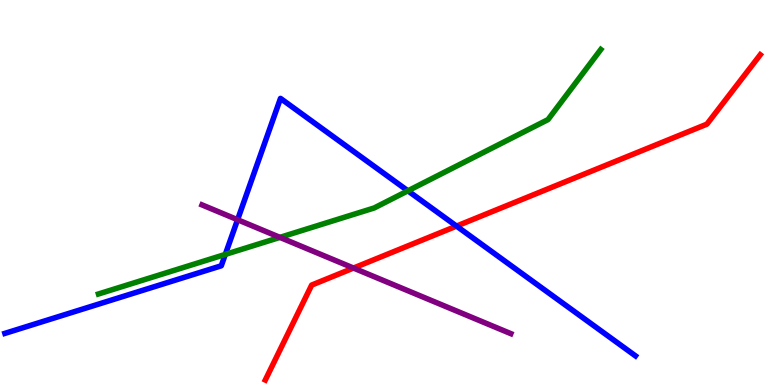[{'lines': ['blue', 'red'], 'intersections': [{'x': 5.89, 'y': 4.13}]}, {'lines': ['green', 'red'], 'intersections': []}, {'lines': ['purple', 'red'], 'intersections': [{'x': 4.56, 'y': 3.04}]}, {'lines': ['blue', 'green'], 'intersections': [{'x': 2.91, 'y': 3.39}, {'x': 5.26, 'y': 5.04}]}, {'lines': ['blue', 'purple'], 'intersections': [{'x': 3.07, 'y': 4.29}]}, {'lines': ['green', 'purple'], 'intersections': [{'x': 3.61, 'y': 3.83}]}]